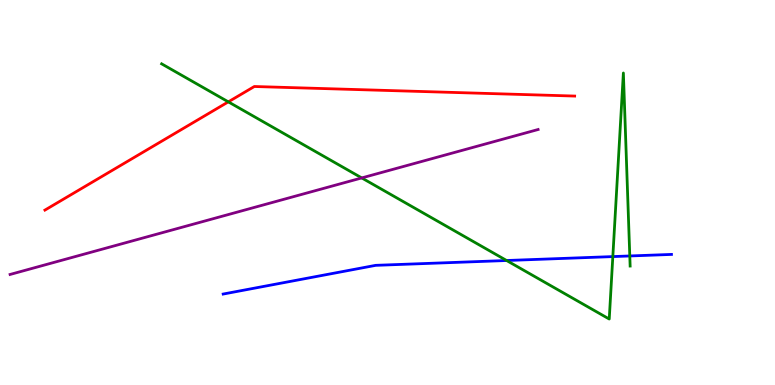[{'lines': ['blue', 'red'], 'intersections': []}, {'lines': ['green', 'red'], 'intersections': [{'x': 2.95, 'y': 7.35}]}, {'lines': ['purple', 'red'], 'intersections': []}, {'lines': ['blue', 'green'], 'intersections': [{'x': 6.54, 'y': 3.23}, {'x': 7.91, 'y': 3.34}, {'x': 8.13, 'y': 3.35}]}, {'lines': ['blue', 'purple'], 'intersections': []}, {'lines': ['green', 'purple'], 'intersections': [{'x': 4.67, 'y': 5.38}]}]